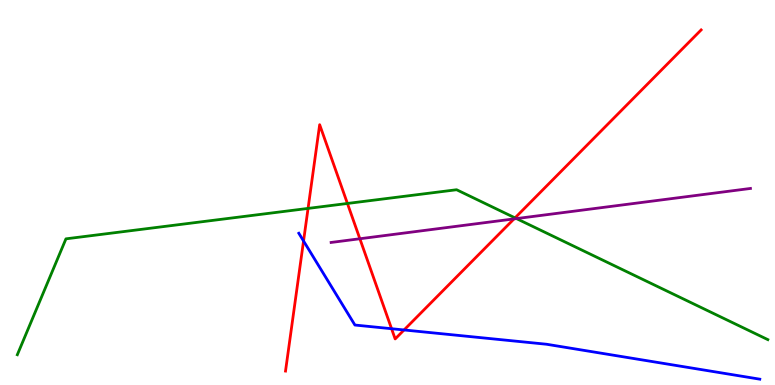[{'lines': ['blue', 'red'], 'intersections': [{'x': 3.92, 'y': 3.74}, {'x': 5.05, 'y': 1.46}, {'x': 5.21, 'y': 1.43}]}, {'lines': ['green', 'red'], 'intersections': [{'x': 3.98, 'y': 4.59}, {'x': 4.48, 'y': 4.72}, {'x': 6.65, 'y': 4.34}]}, {'lines': ['purple', 'red'], 'intersections': [{'x': 4.64, 'y': 3.8}, {'x': 6.63, 'y': 4.31}]}, {'lines': ['blue', 'green'], 'intersections': []}, {'lines': ['blue', 'purple'], 'intersections': []}, {'lines': ['green', 'purple'], 'intersections': [{'x': 6.66, 'y': 4.32}]}]